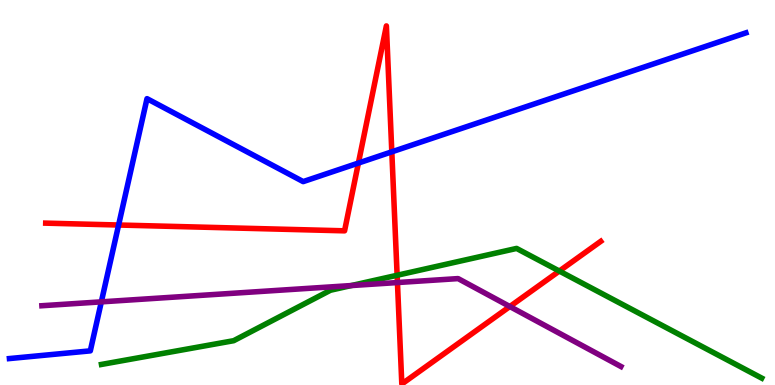[{'lines': ['blue', 'red'], 'intersections': [{'x': 1.53, 'y': 4.16}, {'x': 4.62, 'y': 5.76}, {'x': 5.06, 'y': 6.06}]}, {'lines': ['green', 'red'], 'intersections': [{'x': 5.12, 'y': 2.85}, {'x': 7.22, 'y': 2.96}]}, {'lines': ['purple', 'red'], 'intersections': [{'x': 5.13, 'y': 2.66}, {'x': 6.58, 'y': 2.04}]}, {'lines': ['blue', 'green'], 'intersections': []}, {'lines': ['blue', 'purple'], 'intersections': [{'x': 1.31, 'y': 2.16}]}, {'lines': ['green', 'purple'], 'intersections': [{'x': 4.53, 'y': 2.58}]}]